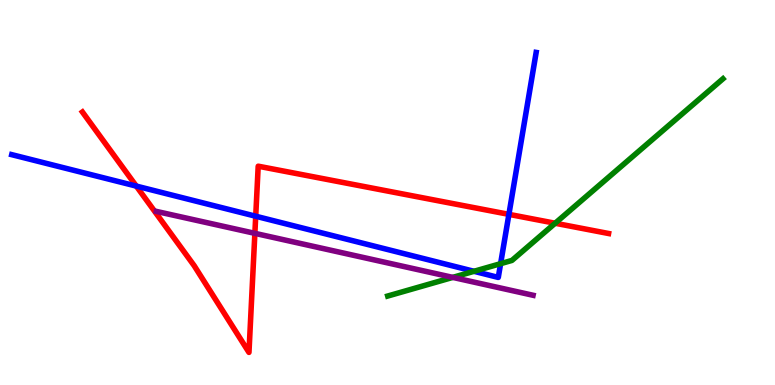[{'lines': ['blue', 'red'], 'intersections': [{'x': 1.76, 'y': 5.17}, {'x': 3.3, 'y': 4.38}, {'x': 6.57, 'y': 4.43}]}, {'lines': ['green', 'red'], 'intersections': [{'x': 7.16, 'y': 4.2}]}, {'lines': ['purple', 'red'], 'intersections': [{'x': 3.29, 'y': 3.94}]}, {'lines': ['blue', 'green'], 'intersections': [{'x': 6.12, 'y': 2.95}, {'x': 6.46, 'y': 3.15}]}, {'lines': ['blue', 'purple'], 'intersections': []}, {'lines': ['green', 'purple'], 'intersections': [{'x': 5.84, 'y': 2.8}]}]